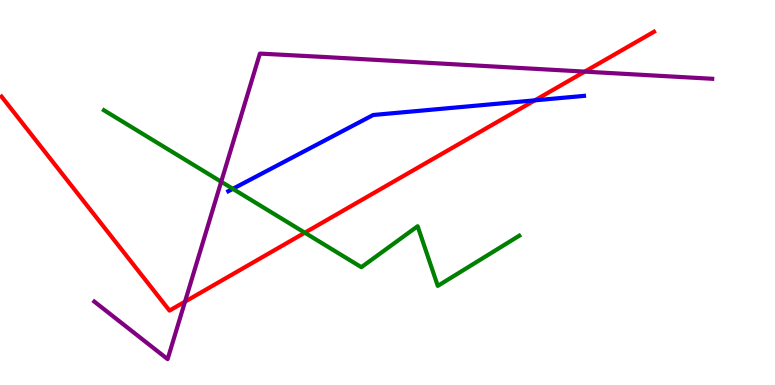[{'lines': ['blue', 'red'], 'intersections': [{'x': 6.9, 'y': 7.39}]}, {'lines': ['green', 'red'], 'intersections': [{'x': 3.93, 'y': 3.96}]}, {'lines': ['purple', 'red'], 'intersections': [{'x': 2.39, 'y': 2.16}, {'x': 7.54, 'y': 8.14}]}, {'lines': ['blue', 'green'], 'intersections': [{'x': 3.0, 'y': 5.1}]}, {'lines': ['blue', 'purple'], 'intersections': []}, {'lines': ['green', 'purple'], 'intersections': [{'x': 2.85, 'y': 5.28}]}]